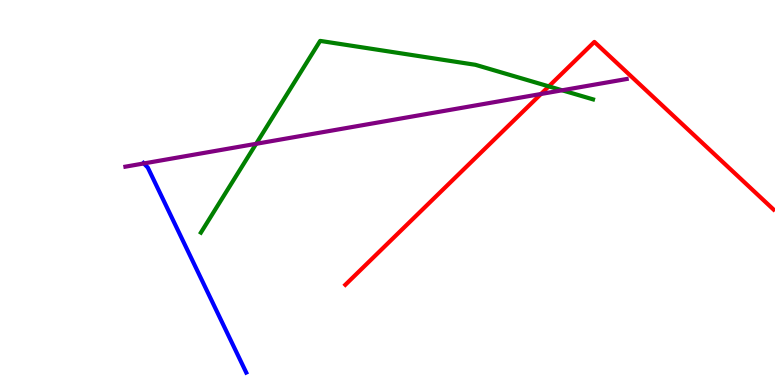[{'lines': ['blue', 'red'], 'intersections': []}, {'lines': ['green', 'red'], 'intersections': [{'x': 7.08, 'y': 7.76}]}, {'lines': ['purple', 'red'], 'intersections': [{'x': 6.98, 'y': 7.56}]}, {'lines': ['blue', 'green'], 'intersections': []}, {'lines': ['blue', 'purple'], 'intersections': [{'x': 1.86, 'y': 5.75}]}, {'lines': ['green', 'purple'], 'intersections': [{'x': 3.3, 'y': 6.26}, {'x': 7.25, 'y': 7.65}]}]